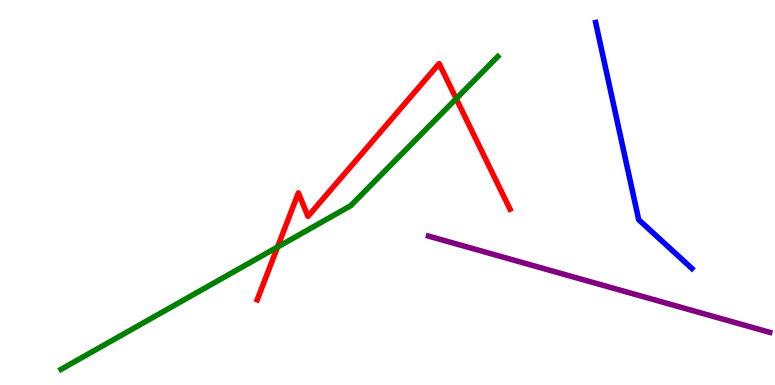[{'lines': ['blue', 'red'], 'intersections': []}, {'lines': ['green', 'red'], 'intersections': [{'x': 3.58, 'y': 3.58}, {'x': 5.89, 'y': 7.44}]}, {'lines': ['purple', 'red'], 'intersections': []}, {'lines': ['blue', 'green'], 'intersections': []}, {'lines': ['blue', 'purple'], 'intersections': []}, {'lines': ['green', 'purple'], 'intersections': []}]